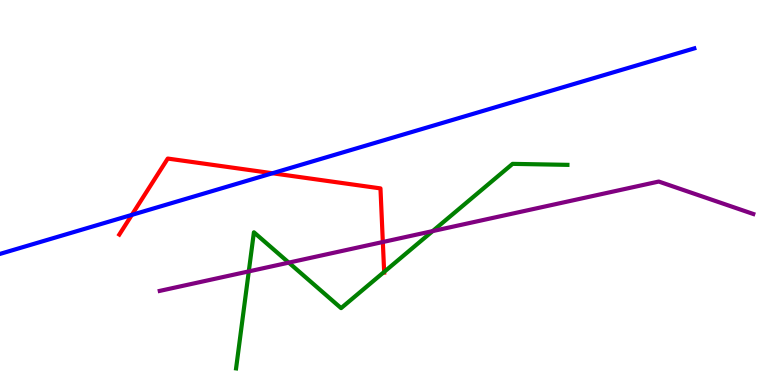[{'lines': ['blue', 'red'], 'intersections': [{'x': 1.7, 'y': 4.42}, {'x': 3.52, 'y': 5.5}]}, {'lines': ['green', 'red'], 'intersections': [{'x': 4.96, 'y': 2.94}]}, {'lines': ['purple', 'red'], 'intersections': [{'x': 4.94, 'y': 3.71}]}, {'lines': ['blue', 'green'], 'intersections': []}, {'lines': ['blue', 'purple'], 'intersections': []}, {'lines': ['green', 'purple'], 'intersections': [{'x': 3.21, 'y': 2.95}, {'x': 3.73, 'y': 3.18}, {'x': 5.58, 'y': 4.0}]}]